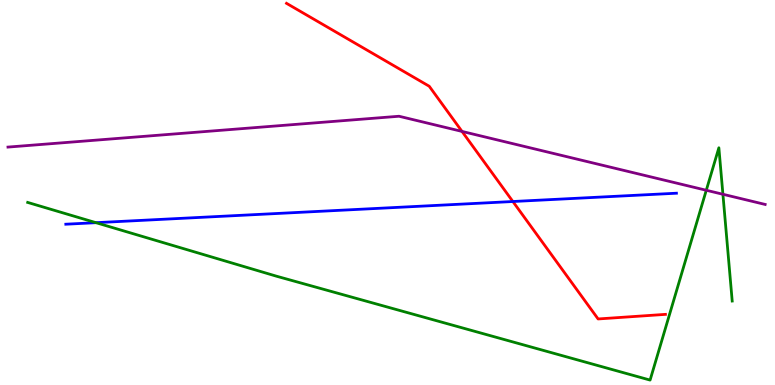[{'lines': ['blue', 'red'], 'intersections': [{'x': 6.62, 'y': 4.77}]}, {'lines': ['green', 'red'], 'intersections': []}, {'lines': ['purple', 'red'], 'intersections': [{'x': 5.96, 'y': 6.59}]}, {'lines': ['blue', 'green'], 'intersections': [{'x': 1.24, 'y': 4.22}]}, {'lines': ['blue', 'purple'], 'intersections': []}, {'lines': ['green', 'purple'], 'intersections': [{'x': 9.11, 'y': 5.06}, {'x': 9.33, 'y': 4.95}]}]